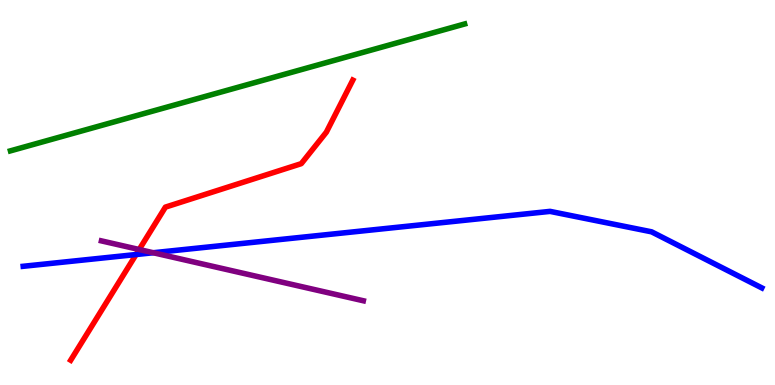[{'lines': ['blue', 'red'], 'intersections': [{'x': 1.76, 'y': 3.39}]}, {'lines': ['green', 'red'], 'intersections': []}, {'lines': ['purple', 'red'], 'intersections': [{'x': 1.8, 'y': 3.52}]}, {'lines': ['blue', 'green'], 'intersections': []}, {'lines': ['blue', 'purple'], 'intersections': [{'x': 1.98, 'y': 3.44}]}, {'lines': ['green', 'purple'], 'intersections': []}]